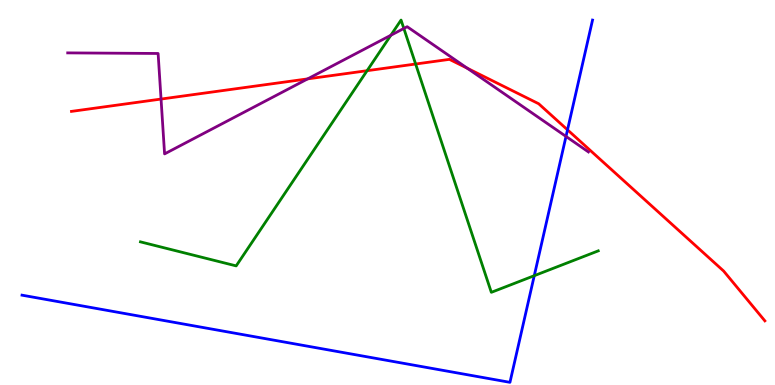[{'lines': ['blue', 'red'], 'intersections': [{'x': 7.32, 'y': 6.63}]}, {'lines': ['green', 'red'], 'intersections': [{'x': 4.74, 'y': 8.16}, {'x': 5.36, 'y': 8.34}]}, {'lines': ['purple', 'red'], 'intersections': [{'x': 2.08, 'y': 7.43}, {'x': 3.97, 'y': 7.95}, {'x': 6.03, 'y': 8.23}]}, {'lines': ['blue', 'green'], 'intersections': [{'x': 6.89, 'y': 2.84}]}, {'lines': ['blue', 'purple'], 'intersections': [{'x': 7.3, 'y': 6.46}]}, {'lines': ['green', 'purple'], 'intersections': [{'x': 5.04, 'y': 9.08}, {'x': 5.21, 'y': 9.26}]}]